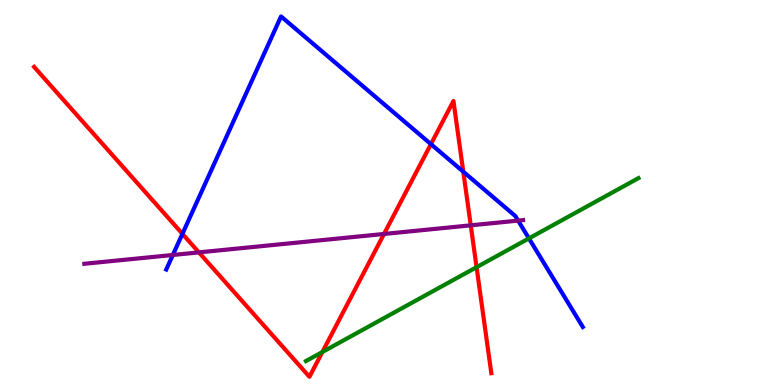[{'lines': ['blue', 'red'], 'intersections': [{'x': 2.35, 'y': 3.93}, {'x': 5.56, 'y': 6.26}, {'x': 5.98, 'y': 5.54}]}, {'lines': ['green', 'red'], 'intersections': [{'x': 4.16, 'y': 0.857}, {'x': 6.15, 'y': 3.06}]}, {'lines': ['purple', 'red'], 'intersections': [{'x': 2.57, 'y': 3.44}, {'x': 4.96, 'y': 3.92}, {'x': 6.07, 'y': 4.15}]}, {'lines': ['blue', 'green'], 'intersections': [{'x': 6.82, 'y': 3.81}]}, {'lines': ['blue', 'purple'], 'intersections': [{'x': 2.23, 'y': 3.38}, {'x': 6.69, 'y': 4.27}]}, {'lines': ['green', 'purple'], 'intersections': []}]